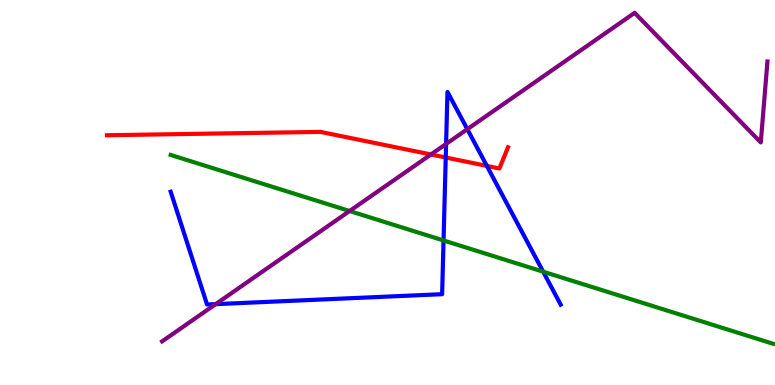[{'lines': ['blue', 'red'], 'intersections': [{'x': 5.75, 'y': 5.91}, {'x': 6.28, 'y': 5.69}]}, {'lines': ['green', 'red'], 'intersections': []}, {'lines': ['purple', 'red'], 'intersections': [{'x': 5.56, 'y': 5.99}]}, {'lines': ['blue', 'green'], 'intersections': [{'x': 5.72, 'y': 3.75}, {'x': 7.01, 'y': 2.94}]}, {'lines': ['blue', 'purple'], 'intersections': [{'x': 2.78, 'y': 2.1}, {'x': 5.76, 'y': 6.26}, {'x': 6.03, 'y': 6.64}]}, {'lines': ['green', 'purple'], 'intersections': [{'x': 4.51, 'y': 4.52}]}]